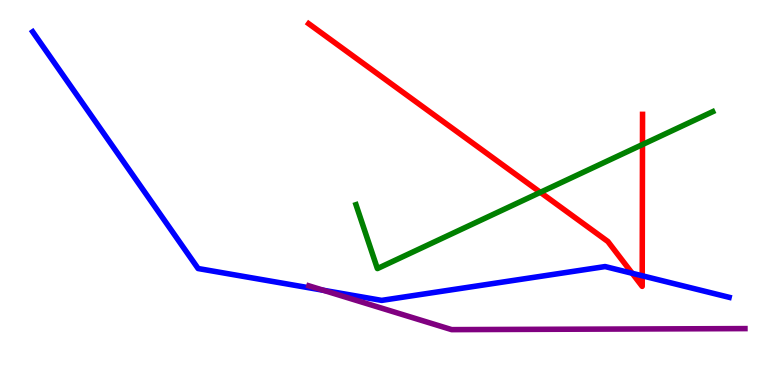[{'lines': ['blue', 'red'], 'intersections': [{'x': 8.16, 'y': 2.9}, {'x': 8.29, 'y': 2.84}]}, {'lines': ['green', 'red'], 'intersections': [{'x': 6.97, 'y': 5.0}, {'x': 8.29, 'y': 6.25}]}, {'lines': ['purple', 'red'], 'intersections': []}, {'lines': ['blue', 'green'], 'intersections': []}, {'lines': ['blue', 'purple'], 'intersections': [{'x': 4.17, 'y': 2.46}]}, {'lines': ['green', 'purple'], 'intersections': []}]